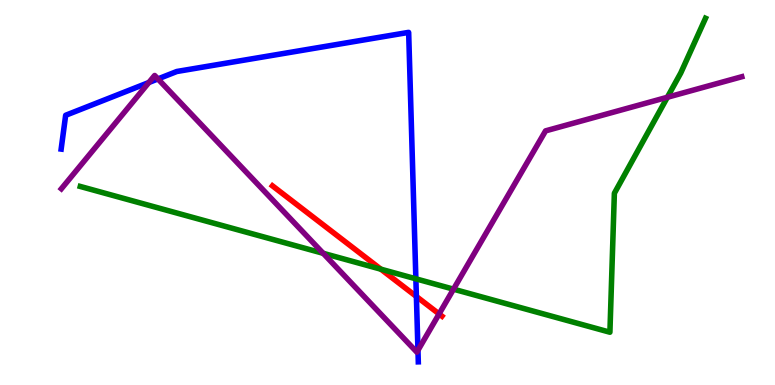[{'lines': ['blue', 'red'], 'intersections': [{'x': 5.37, 'y': 2.3}]}, {'lines': ['green', 'red'], 'intersections': [{'x': 4.91, 'y': 3.01}]}, {'lines': ['purple', 'red'], 'intersections': [{'x': 5.67, 'y': 1.85}]}, {'lines': ['blue', 'green'], 'intersections': [{'x': 5.37, 'y': 2.76}]}, {'lines': ['blue', 'purple'], 'intersections': [{'x': 1.92, 'y': 7.86}, {'x': 2.04, 'y': 7.95}, {'x': 5.39, 'y': 0.902}]}, {'lines': ['green', 'purple'], 'intersections': [{'x': 4.17, 'y': 3.42}, {'x': 5.85, 'y': 2.49}, {'x': 8.61, 'y': 7.47}]}]